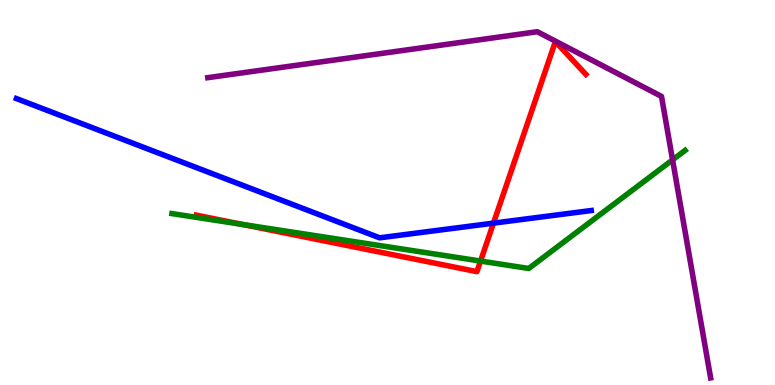[{'lines': ['blue', 'red'], 'intersections': [{'x': 6.37, 'y': 4.2}]}, {'lines': ['green', 'red'], 'intersections': [{'x': 3.13, 'y': 4.17}, {'x': 6.2, 'y': 3.22}]}, {'lines': ['purple', 'red'], 'intersections': []}, {'lines': ['blue', 'green'], 'intersections': []}, {'lines': ['blue', 'purple'], 'intersections': []}, {'lines': ['green', 'purple'], 'intersections': [{'x': 8.68, 'y': 5.85}]}]